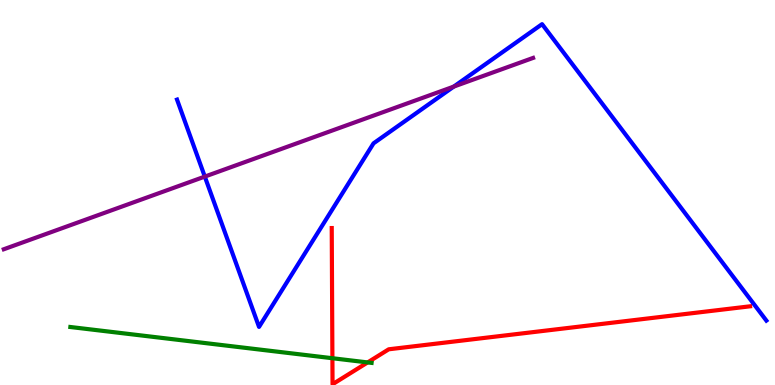[{'lines': ['blue', 'red'], 'intersections': []}, {'lines': ['green', 'red'], 'intersections': [{'x': 4.29, 'y': 0.695}, {'x': 4.74, 'y': 0.586}]}, {'lines': ['purple', 'red'], 'intersections': []}, {'lines': ['blue', 'green'], 'intersections': []}, {'lines': ['blue', 'purple'], 'intersections': [{'x': 2.64, 'y': 5.41}, {'x': 5.86, 'y': 7.75}]}, {'lines': ['green', 'purple'], 'intersections': []}]